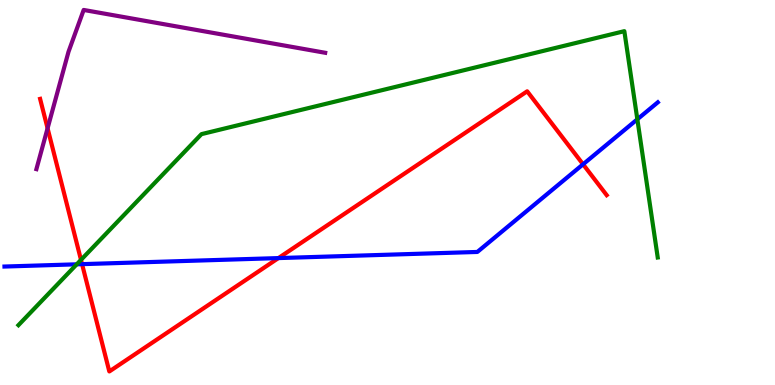[{'lines': ['blue', 'red'], 'intersections': [{'x': 1.06, 'y': 3.14}, {'x': 3.59, 'y': 3.3}, {'x': 7.52, 'y': 5.73}]}, {'lines': ['green', 'red'], 'intersections': [{'x': 1.04, 'y': 3.25}]}, {'lines': ['purple', 'red'], 'intersections': [{'x': 0.614, 'y': 6.67}]}, {'lines': ['blue', 'green'], 'intersections': [{'x': 0.99, 'y': 3.13}, {'x': 8.22, 'y': 6.9}]}, {'lines': ['blue', 'purple'], 'intersections': []}, {'lines': ['green', 'purple'], 'intersections': []}]